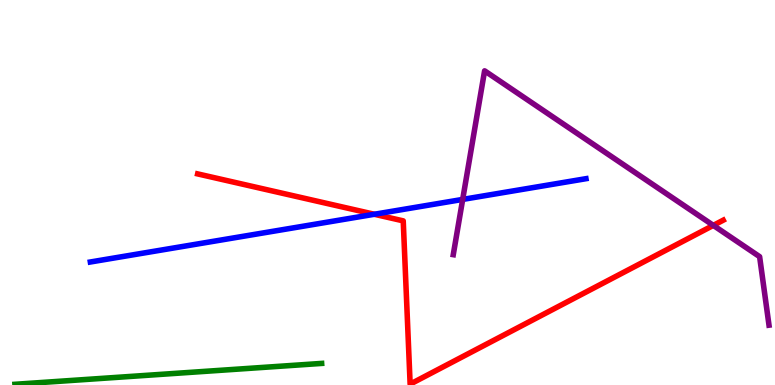[{'lines': ['blue', 'red'], 'intersections': [{'x': 4.83, 'y': 4.43}]}, {'lines': ['green', 'red'], 'intersections': []}, {'lines': ['purple', 'red'], 'intersections': [{'x': 9.2, 'y': 4.15}]}, {'lines': ['blue', 'green'], 'intersections': []}, {'lines': ['blue', 'purple'], 'intersections': [{'x': 5.97, 'y': 4.82}]}, {'lines': ['green', 'purple'], 'intersections': []}]